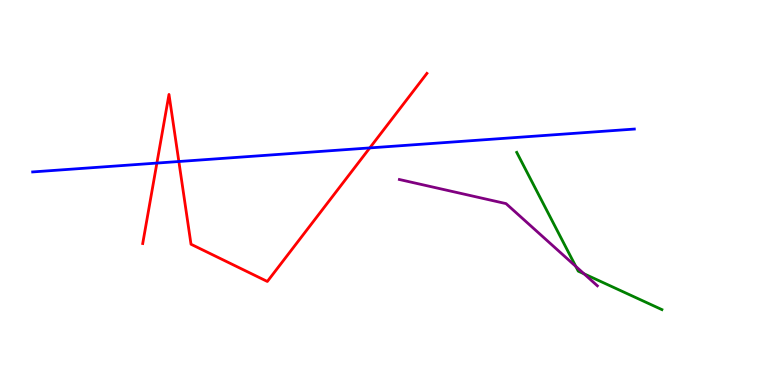[{'lines': ['blue', 'red'], 'intersections': [{'x': 2.02, 'y': 5.76}, {'x': 2.31, 'y': 5.8}, {'x': 4.77, 'y': 6.16}]}, {'lines': ['green', 'red'], 'intersections': []}, {'lines': ['purple', 'red'], 'intersections': []}, {'lines': ['blue', 'green'], 'intersections': []}, {'lines': ['blue', 'purple'], 'intersections': []}, {'lines': ['green', 'purple'], 'intersections': [{'x': 7.43, 'y': 3.08}, {'x': 7.54, 'y': 2.89}]}]